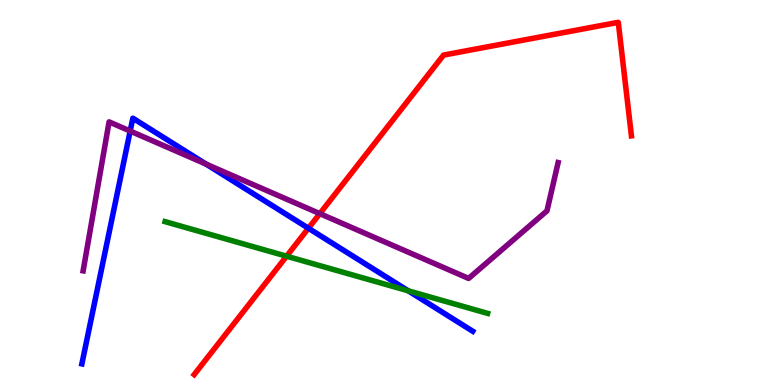[{'lines': ['blue', 'red'], 'intersections': [{'x': 3.98, 'y': 4.07}]}, {'lines': ['green', 'red'], 'intersections': [{'x': 3.7, 'y': 3.35}]}, {'lines': ['purple', 'red'], 'intersections': [{'x': 4.13, 'y': 4.45}]}, {'lines': ['blue', 'green'], 'intersections': [{'x': 5.27, 'y': 2.45}]}, {'lines': ['blue', 'purple'], 'intersections': [{'x': 1.68, 'y': 6.6}, {'x': 2.66, 'y': 5.74}]}, {'lines': ['green', 'purple'], 'intersections': []}]